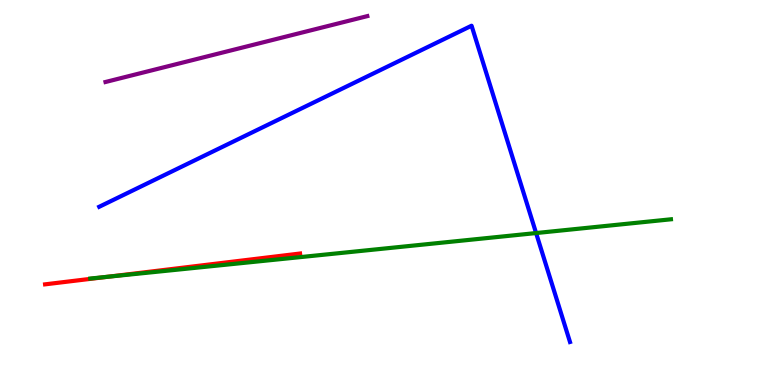[{'lines': ['blue', 'red'], 'intersections': []}, {'lines': ['green', 'red'], 'intersections': [{'x': 1.39, 'y': 2.81}]}, {'lines': ['purple', 'red'], 'intersections': []}, {'lines': ['blue', 'green'], 'intersections': [{'x': 6.92, 'y': 3.95}]}, {'lines': ['blue', 'purple'], 'intersections': []}, {'lines': ['green', 'purple'], 'intersections': []}]